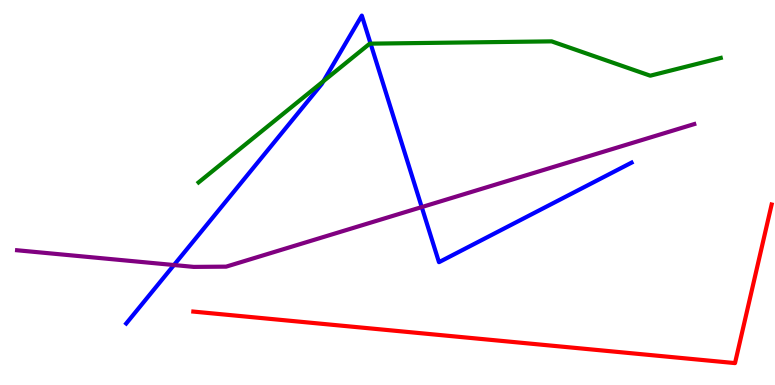[{'lines': ['blue', 'red'], 'intersections': []}, {'lines': ['green', 'red'], 'intersections': []}, {'lines': ['purple', 'red'], 'intersections': []}, {'lines': ['blue', 'green'], 'intersections': [{'x': 4.17, 'y': 7.89}, {'x': 4.78, 'y': 8.87}]}, {'lines': ['blue', 'purple'], 'intersections': [{'x': 2.24, 'y': 3.12}, {'x': 5.44, 'y': 4.62}]}, {'lines': ['green', 'purple'], 'intersections': []}]